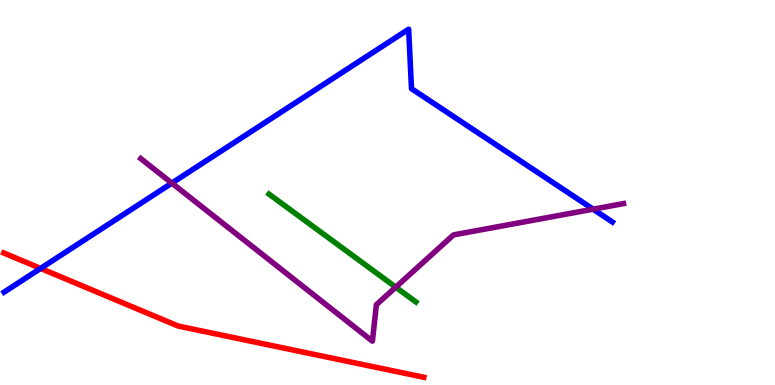[{'lines': ['blue', 'red'], 'intersections': [{'x': 0.524, 'y': 3.03}]}, {'lines': ['green', 'red'], 'intersections': []}, {'lines': ['purple', 'red'], 'intersections': []}, {'lines': ['blue', 'green'], 'intersections': []}, {'lines': ['blue', 'purple'], 'intersections': [{'x': 2.22, 'y': 5.24}, {'x': 7.65, 'y': 4.57}]}, {'lines': ['green', 'purple'], 'intersections': [{'x': 5.11, 'y': 2.54}]}]